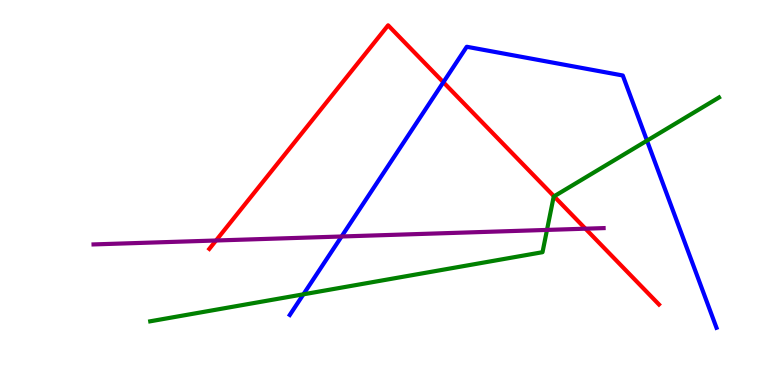[{'lines': ['blue', 'red'], 'intersections': [{'x': 5.72, 'y': 7.86}]}, {'lines': ['green', 'red'], 'intersections': [{'x': 7.15, 'y': 4.9}]}, {'lines': ['purple', 'red'], 'intersections': [{'x': 2.79, 'y': 3.75}, {'x': 7.55, 'y': 4.06}]}, {'lines': ['blue', 'green'], 'intersections': [{'x': 3.91, 'y': 2.36}, {'x': 8.35, 'y': 6.35}]}, {'lines': ['blue', 'purple'], 'intersections': [{'x': 4.41, 'y': 3.86}]}, {'lines': ['green', 'purple'], 'intersections': [{'x': 7.06, 'y': 4.03}]}]